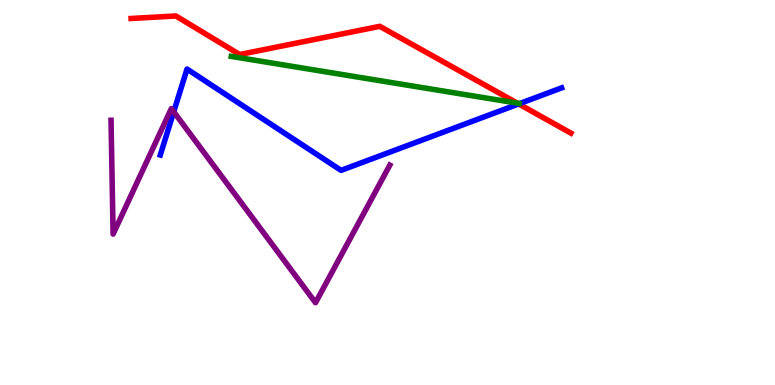[{'lines': ['blue', 'red'], 'intersections': [{'x': 6.69, 'y': 7.3}]}, {'lines': ['green', 'red'], 'intersections': [{'x': 6.67, 'y': 7.32}]}, {'lines': ['purple', 'red'], 'intersections': []}, {'lines': ['blue', 'green'], 'intersections': []}, {'lines': ['blue', 'purple'], 'intersections': [{'x': 2.24, 'y': 7.1}]}, {'lines': ['green', 'purple'], 'intersections': []}]